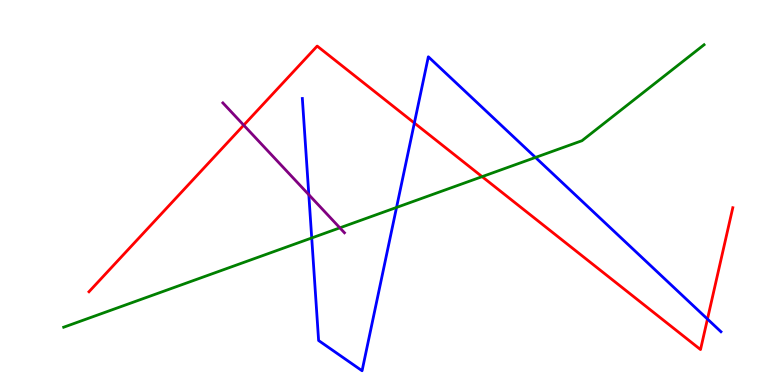[{'lines': ['blue', 'red'], 'intersections': [{'x': 5.35, 'y': 6.8}, {'x': 9.13, 'y': 1.71}]}, {'lines': ['green', 'red'], 'intersections': [{'x': 6.22, 'y': 5.41}]}, {'lines': ['purple', 'red'], 'intersections': [{'x': 3.14, 'y': 6.75}]}, {'lines': ['blue', 'green'], 'intersections': [{'x': 4.02, 'y': 3.82}, {'x': 5.12, 'y': 4.61}, {'x': 6.91, 'y': 5.91}]}, {'lines': ['blue', 'purple'], 'intersections': [{'x': 3.98, 'y': 4.94}]}, {'lines': ['green', 'purple'], 'intersections': [{'x': 4.39, 'y': 4.08}]}]